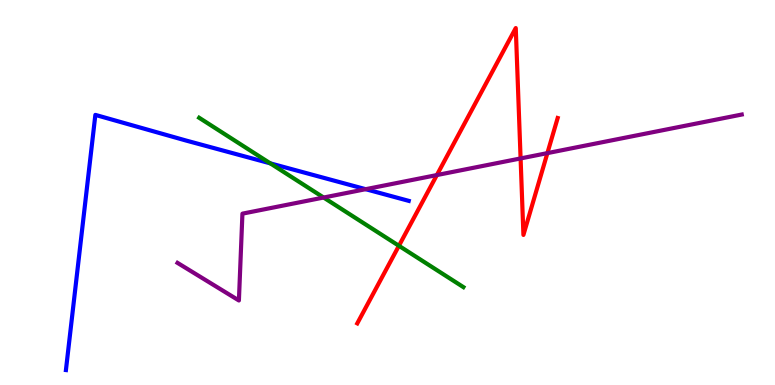[{'lines': ['blue', 'red'], 'intersections': []}, {'lines': ['green', 'red'], 'intersections': [{'x': 5.15, 'y': 3.62}]}, {'lines': ['purple', 'red'], 'intersections': [{'x': 5.64, 'y': 5.45}, {'x': 6.72, 'y': 5.88}, {'x': 7.06, 'y': 6.02}]}, {'lines': ['blue', 'green'], 'intersections': [{'x': 3.49, 'y': 5.76}]}, {'lines': ['blue', 'purple'], 'intersections': [{'x': 4.72, 'y': 5.09}]}, {'lines': ['green', 'purple'], 'intersections': [{'x': 4.18, 'y': 4.87}]}]